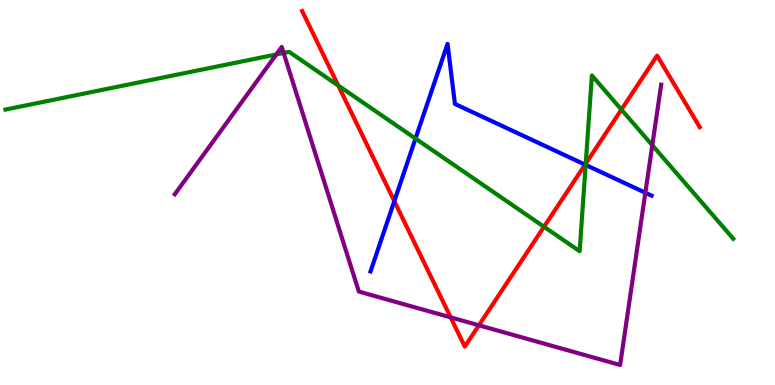[{'lines': ['blue', 'red'], 'intersections': [{'x': 5.09, 'y': 4.78}, {'x': 7.55, 'y': 5.72}]}, {'lines': ['green', 'red'], 'intersections': [{'x': 4.37, 'y': 7.78}, {'x': 7.02, 'y': 4.11}, {'x': 7.56, 'y': 5.75}, {'x': 8.02, 'y': 7.15}]}, {'lines': ['purple', 'red'], 'intersections': [{'x': 5.81, 'y': 1.76}, {'x': 6.18, 'y': 1.55}]}, {'lines': ['blue', 'green'], 'intersections': [{'x': 5.36, 'y': 6.4}, {'x': 7.56, 'y': 5.72}]}, {'lines': ['blue', 'purple'], 'intersections': [{'x': 8.33, 'y': 4.99}]}, {'lines': ['green', 'purple'], 'intersections': [{'x': 3.57, 'y': 8.59}, {'x': 3.66, 'y': 8.62}, {'x': 8.42, 'y': 6.23}]}]